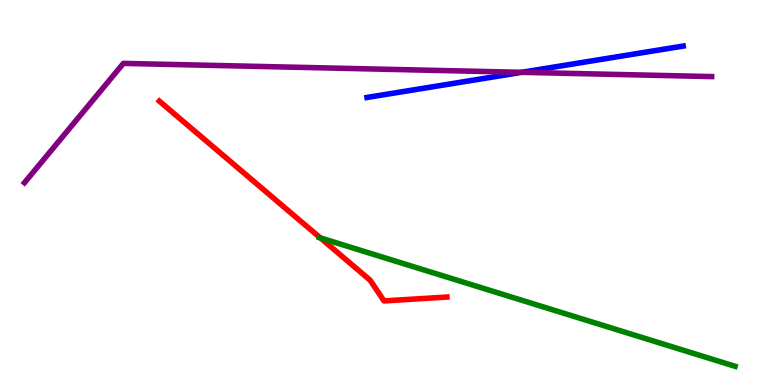[{'lines': ['blue', 'red'], 'intersections': []}, {'lines': ['green', 'red'], 'intersections': [{'x': 4.13, 'y': 3.82}]}, {'lines': ['purple', 'red'], 'intersections': []}, {'lines': ['blue', 'green'], 'intersections': []}, {'lines': ['blue', 'purple'], 'intersections': [{'x': 6.73, 'y': 8.12}]}, {'lines': ['green', 'purple'], 'intersections': []}]